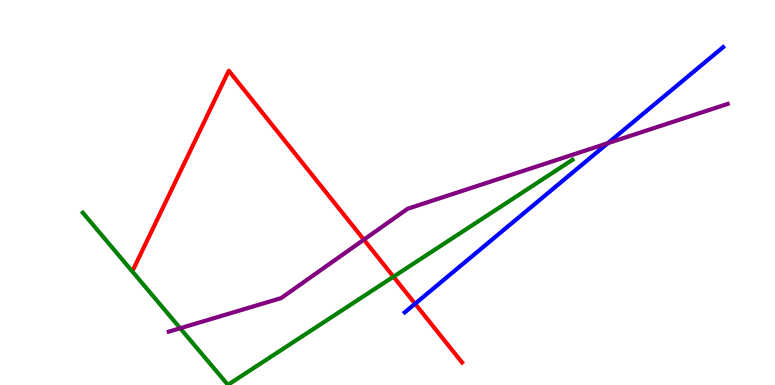[{'lines': ['blue', 'red'], 'intersections': [{'x': 5.36, 'y': 2.11}]}, {'lines': ['green', 'red'], 'intersections': [{'x': 5.08, 'y': 2.81}]}, {'lines': ['purple', 'red'], 'intersections': [{'x': 4.7, 'y': 3.77}]}, {'lines': ['blue', 'green'], 'intersections': []}, {'lines': ['blue', 'purple'], 'intersections': [{'x': 7.84, 'y': 6.28}]}, {'lines': ['green', 'purple'], 'intersections': [{'x': 2.33, 'y': 1.47}]}]